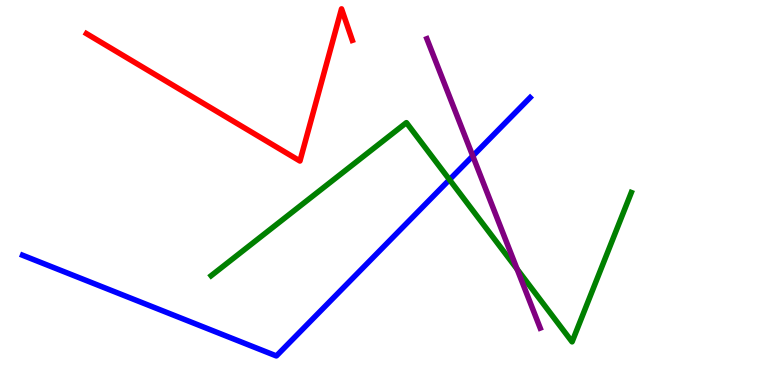[{'lines': ['blue', 'red'], 'intersections': []}, {'lines': ['green', 'red'], 'intersections': []}, {'lines': ['purple', 'red'], 'intersections': []}, {'lines': ['blue', 'green'], 'intersections': [{'x': 5.8, 'y': 5.33}]}, {'lines': ['blue', 'purple'], 'intersections': [{'x': 6.1, 'y': 5.95}]}, {'lines': ['green', 'purple'], 'intersections': [{'x': 6.67, 'y': 3.01}]}]